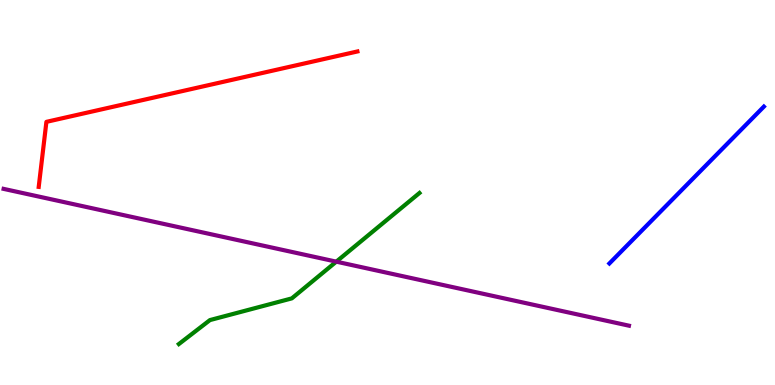[{'lines': ['blue', 'red'], 'intersections': []}, {'lines': ['green', 'red'], 'intersections': []}, {'lines': ['purple', 'red'], 'intersections': []}, {'lines': ['blue', 'green'], 'intersections': []}, {'lines': ['blue', 'purple'], 'intersections': []}, {'lines': ['green', 'purple'], 'intersections': [{'x': 4.34, 'y': 3.2}]}]